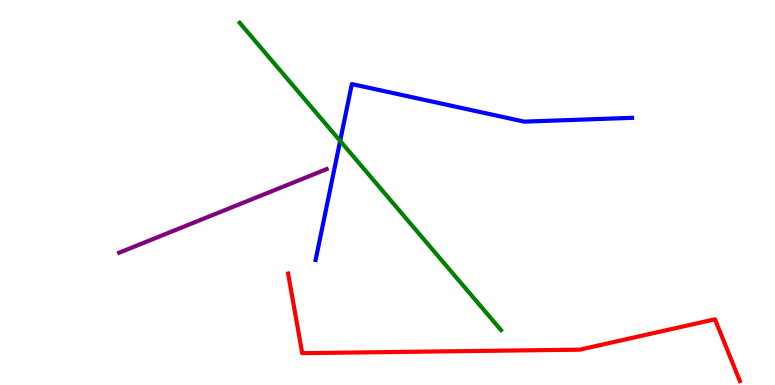[{'lines': ['blue', 'red'], 'intersections': []}, {'lines': ['green', 'red'], 'intersections': []}, {'lines': ['purple', 'red'], 'intersections': []}, {'lines': ['blue', 'green'], 'intersections': [{'x': 4.39, 'y': 6.34}]}, {'lines': ['blue', 'purple'], 'intersections': []}, {'lines': ['green', 'purple'], 'intersections': []}]